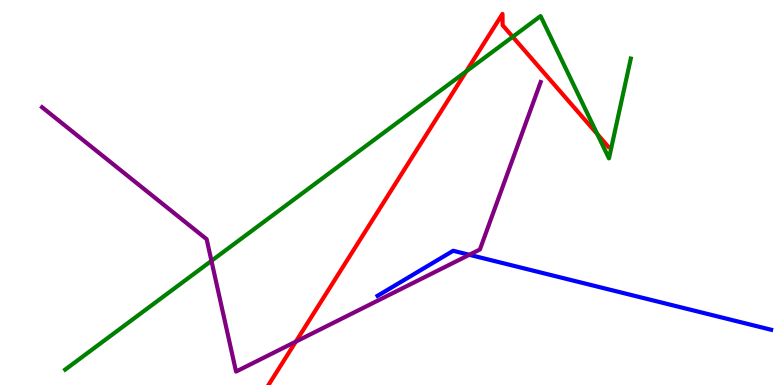[{'lines': ['blue', 'red'], 'intersections': []}, {'lines': ['green', 'red'], 'intersections': [{'x': 6.02, 'y': 8.15}, {'x': 6.62, 'y': 9.04}, {'x': 7.71, 'y': 6.52}]}, {'lines': ['purple', 'red'], 'intersections': [{'x': 3.82, 'y': 1.13}]}, {'lines': ['blue', 'green'], 'intersections': []}, {'lines': ['blue', 'purple'], 'intersections': [{'x': 6.06, 'y': 3.38}]}, {'lines': ['green', 'purple'], 'intersections': [{'x': 2.73, 'y': 3.22}]}]